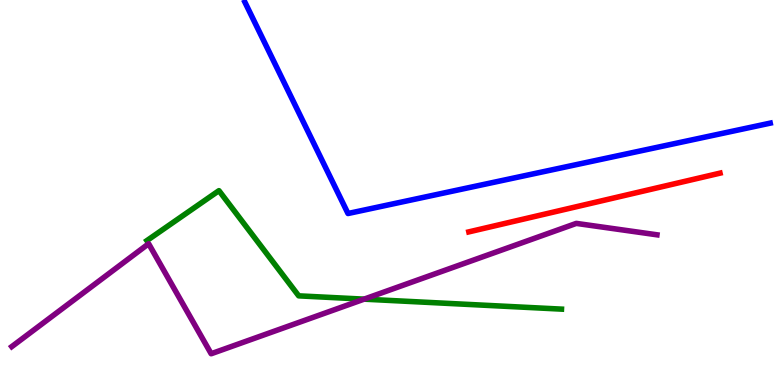[{'lines': ['blue', 'red'], 'intersections': []}, {'lines': ['green', 'red'], 'intersections': []}, {'lines': ['purple', 'red'], 'intersections': []}, {'lines': ['blue', 'green'], 'intersections': []}, {'lines': ['blue', 'purple'], 'intersections': []}, {'lines': ['green', 'purple'], 'intersections': [{'x': 4.7, 'y': 2.23}]}]